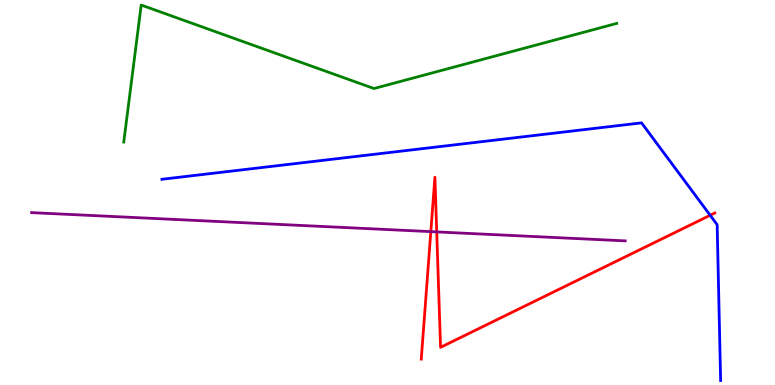[{'lines': ['blue', 'red'], 'intersections': [{'x': 9.16, 'y': 4.41}]}, {'lines': ['green', 'red'], 'intersections': []}, {'lines': ['purple', 'red'], 'intersections': [{'x': 5.56, 'y': 3.98}, {'x': 5.64, 'y': 3.98}]}, {'lines': ['blue', 'green'], 'intersections': []}, {'lines': ['blue', 'purple'], 'intersections': []}, {'lines': ['green', 'purple'], 'intersections': []}]